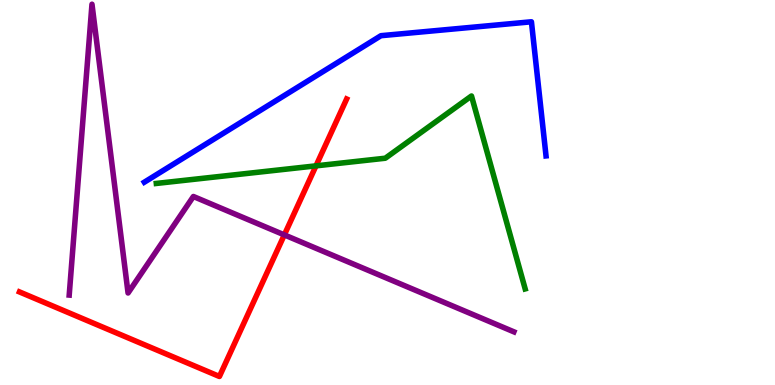[{'lines': ['blue', 'red'], 'intersections': []}, {'lines': ['green', 'red'], 'intersections': [{'x': 4.08, 'y': 5.69}]}, {'lines': ['purple', 'red'], 'intersections': [{'x': 3.67, 'y': 3.9}]}, {'lines': ['blue', 'green'], 'intersections': []}, {'lines': ['blue', 'purple'], 'intersections': []}, {'lines': ['green', 'purple'], 'intersections': []}]